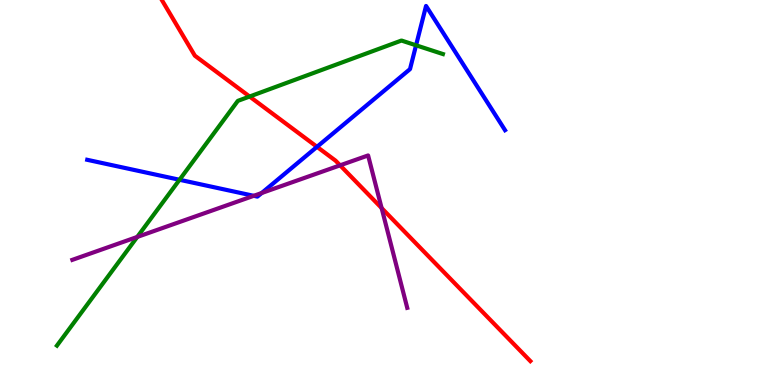[{'lines': ['blue', 'red'], 'intersections': [{'x': 4.09, 'y': 6.19}]}, {'lines': ['green', 'red'], 'intersections': [{'x': 3.22, 'y': 7.49}]}, {'lines': ['purple', 'red'], 'intersections': [{'x': 4.39, 'y': 5.71}, {'x': 4.92, 'y': 4.6}]}, {'lines': ['blue', 'green'], 'intersections': [{'x': 2.32, 'y': 5.33}, {'x': 5.37, 'y': 8.82}]}, {'lines': ['blue', 'purple'], 'intersections': [{'x': 3.27, 'y': 4.91}, {'x': 3.38, 'y': 4.99}]}, {'lines': ['green', 'purple'], 'intersections': [{'x': 1.77, 'y': 3.85}]}]